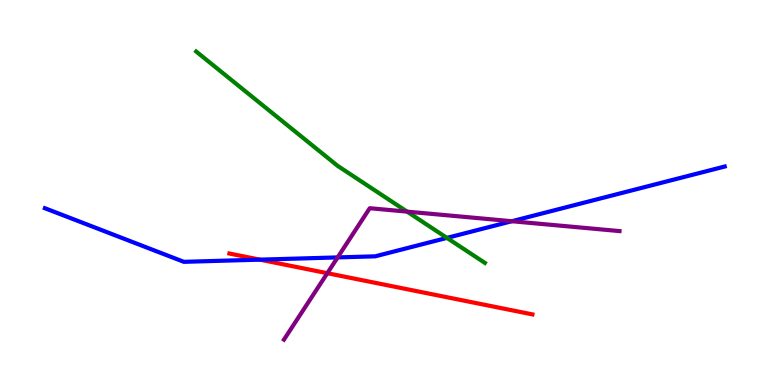[{'lines': ['blue', 'red'], 'intersections': [{'x': 3.35, 'y': 3.26}]}, {'lines': ['green', 'red'], 'intersections': []}, {'lines': ['purple', 'red'], 'intersections': [{'x': 4.22, 'y': 2.9}]}, {'lines': ['blue', 'green'], 'intersections': [{'x': 5.77, 'y': 3.82}]}, {'lines': ['blue', 'purple'], 'intersections': [{'x': 4.36, 'y': 3.31}, {'x': 6.6, 'y': 4.25}]}, {'lines': ['green', 'purple'], 'intersections': [{'x': 5.25, 'y': 4.5}]}]